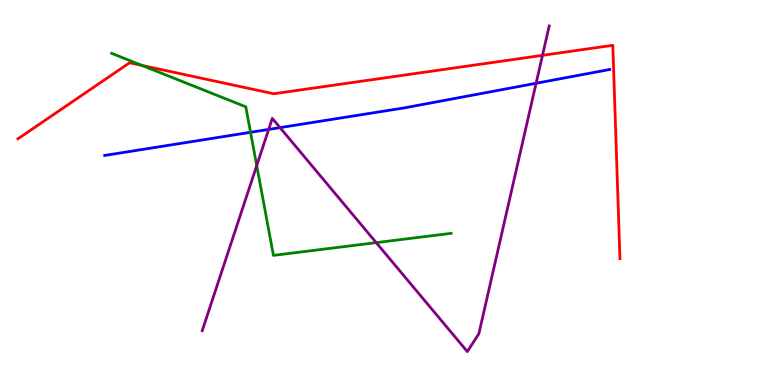[{'lines': ['blue', 'red'], 'intersections': []}, {'lines': ['green', 'red'], 'intersections': [{'x': 1.83, 'y': 8.3}]}, {'lines': ['purple', 'red'], 'intersections': [{'x': 7.0, 'y': 8.56}]}, {'lines': ['blue', 'green'], 'intersections': [{'x': 3.23, 'y': 6.56}]}, {'lines': ['blue', 'purple'], 'intersections': [{'x': 3.47, 'y': 6.64}, {'x': 3.61, 'y': 6.69}, {'x': 6.92, 'y': 7.84}]}, {'lines': ['green', 'purple'], 'intersections': [{'x': 3.31, 'y': 5.7}, {'x': 4.85, 'y': 3.7}]}]